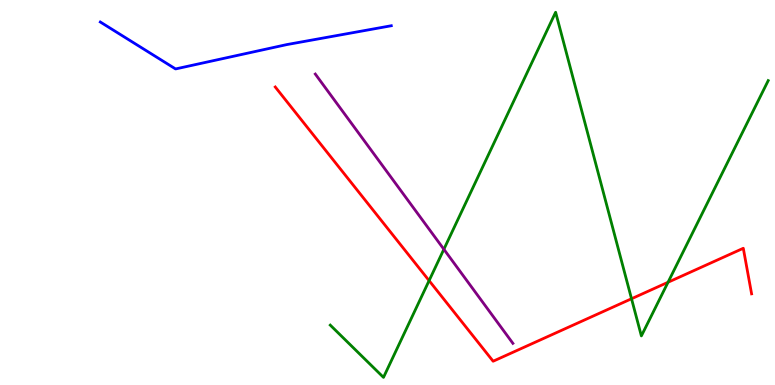[{'lines': ['blue', 'red'], 'intersections': []}, {'lines': ['green', 'red'], 'intersections': [{'x': 5.54, 'y': 2.71}, {'x': 8.15, 'y': 2.24}, {'x': 8.62, 'y': 2.67}]}, {'lines': ['purple', 'red'], 'intersections': []}, {'lines': ['blue', 'green'], 'intersections': []}, {'lines': ['blue', 'purple'], 'intersections': []}, {'lines': ['green', 'purple'], 'intersections': [{'x': 5.73, 'y': 3.53}]}]